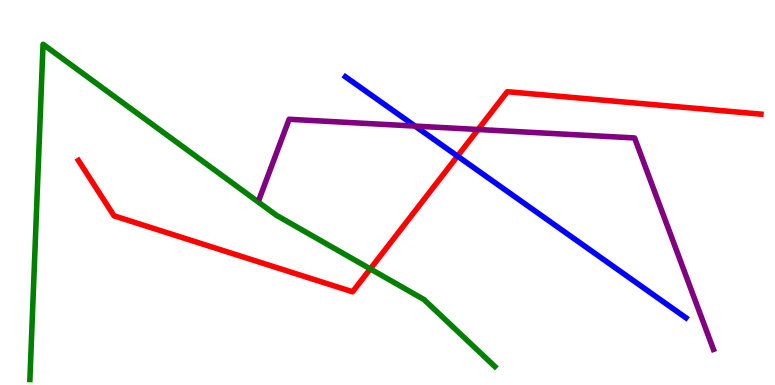[{'lines': ['blue', 'red'], 'intersections': [{'x': 5.9, 'y': 5.94}]}, {'lines': ['green', 'red'], 'intersections': [{'x': 4.78, 'y': 3.02}]}, {'lines': ['purple', 'red'], 'intersections': [{'x': 6.17, 'y': 6.64}]}, {'lines': ['blue', 'green'], 'intersections': []}, {'lines': ['blue', 'purple'], 'intersections': [{'x': 5.36, 'y': 6.73}]}, {'lines': ['green', 'purple'], 'intersections': []}]